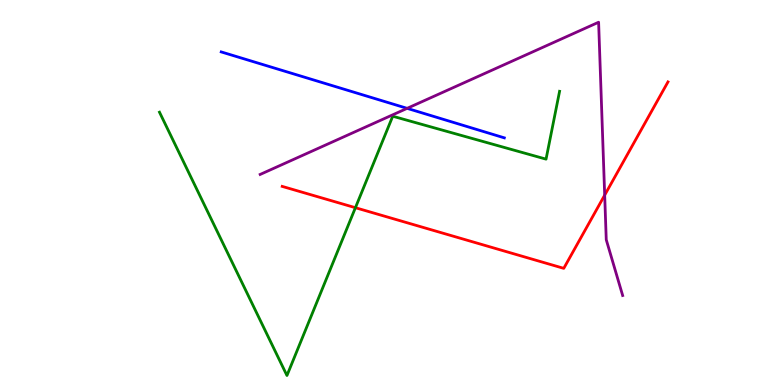[{'lines': ['blue', 'red'], 'intersections': []}, {'lines': ['green', 'red'], 'intersections': [{'x': 4.59, 'y': 4.61}]}, {'lines': ['purple', 'red'], 'intersections': [{'x': 7.8, 'y': 4.93}]}, {'lines': ['blue', 'green'], 'intersections': []}, {'lines': ['blue', 'purple'], 'intersections': [{'x': 5.25, 'y': 7.19}]}, {'lines': ['green', 'purple'], 'intersections': []}]